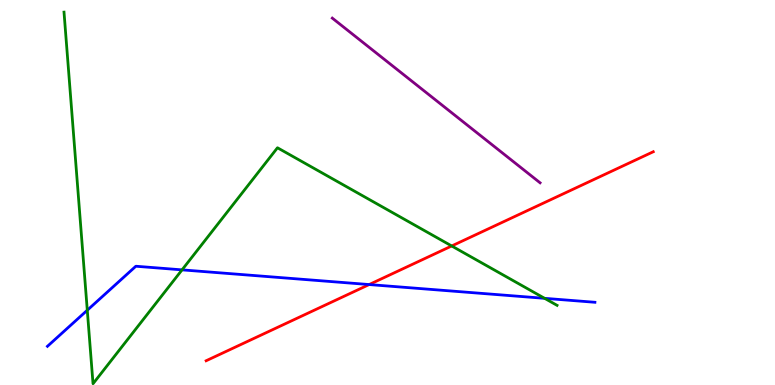[{'lines': ['blue', 'red'], 'intersections': [{'x': 4.76, 'y': 2.61}]}, {'lines': ['green', 'red'], 'intersections': [{'x': 5.83, 'y': 3.61}]}, {'lines': ['purple', 'red'], 'intersections': []}, {'lines': ['blue', 'green'], 'intersections': [{'x': 1.13, 'y': 1.94}, {'x': 2.35, 'y': 2.99}, {'x': 7.03, 'y': 2.25}]}, {'lines': ['blue', 'purple'], 'intersections': []}, {'lines': ['green', 'purple'], 'intersections': []}]